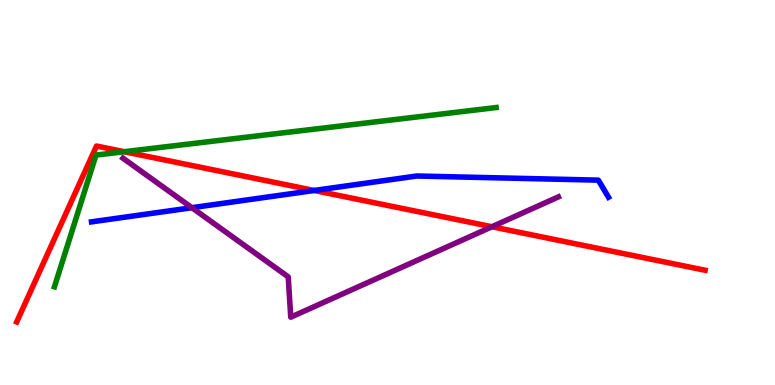[{'lines': ['blue', 'red'], 'intersections': [{'x': 4.05, 'y': 5.05}]}, {'lines': ['green', 'red'], 'intersections': [{'x': 1.6, 'y': 6.06}]}, {'lines': ['purple', 'red'], 'intersections': [{'x': 6.35, 'y': 4.11}]}, {'lines': ['blue', 'green'], 'intersections': []}, {'lines': ['blue', 'purple'], 'intersections': [{'x': 2.48, 'y': 4.6}]}, {'lines': ['green', 'purple'], 'intersections': []}]